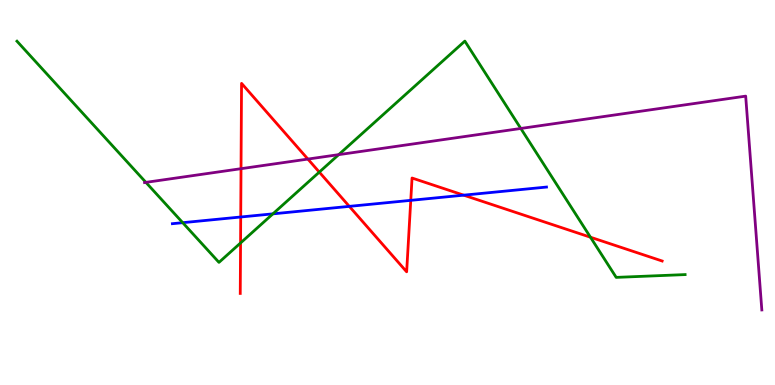[{'lines': ['blue', 'red'], 'intersections': [{'x': 3.11, 'y': 4.36}, {'x': 4.51, 'y': 4.64}, {'x': 5.3, 'y': 4.8}, {'x': 5.98, 'y': 4.93}]}, {'lines': ['green', 'red'], 'intersections': [{'x': 3.1, 'y': 3.69}, {'x': 4.12, 'y': 5.53}, {'x': 7.62, 'y': 3.84}]}, {'lines': ['purple', 'red'], 'intersections': [{'x': 3.11, 'y': 5.62}, {'x': 3.97, 'y': 5.87}]}, {'lines': ['blue', 'green'], 'intersections': [{'x': 2.36, 'y': 4.22}, {'x': 3.52, 'y': 4.45}]}, {'lines': ['blue', 'purple'], 'intersections': []}, {'lines': ['green', 'purple'], 'intersections': [{'x': 1.88, 'y': 5.26}, {'x': 4.37, 'y': 5.98}, {'x': 6.72, 'y': 6.66}]}]